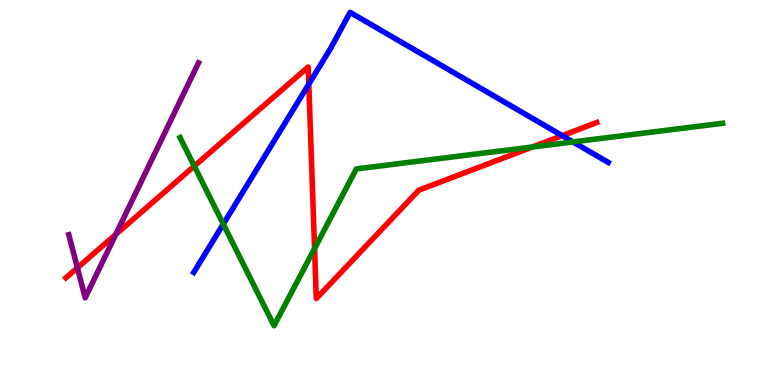[{'lines': ['blue', 'red'], 'intersections': [{'x': 3.98, 'y': 7.82}, {'x': 7.25, 'y': 6.48}]}, {'lines': ['green', 'red'], 'intersections': [{'x': 2.51, 'y': 5.69}, {'x': 4.06, 'y': 3.55}, {'x': 6.87, 'y': 6.18}]}, {'lines': ['purple', 'red'], 'intersections': [{'x': 0.999, 'y': 3.04}, {'x': 1.49, 'y': 3.91}]}, {'lines': ['blue', 'green'], 'intersections': [{'x': 2.88, 'y': 4.18}, {'x': 7.39, 'y': 6.31}]}, {'lines': ['blue', 'purple'], 'intersections': []}, {'lines': ['green', 'purple'], 'intersections': []}]